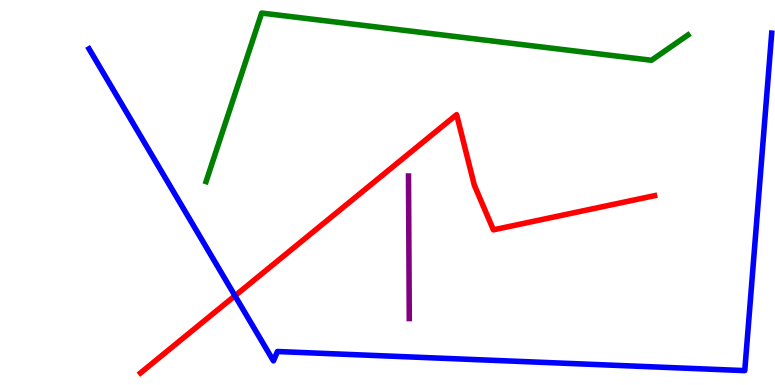[{'lines': ['blue', 'red'], 'intersections': [{'x': 3.03, 'y': 2.32}]}, {'lines': ['green', 'red'], 'intersections': []}, {'lines': ['purple', 'red'], 'intersections': []}, {'lines': ['blue', 'green'], 'intersections': []}, {'lines': ['blue', 'purple'], 'intersections': []}, {'lines': ['green', 'purple'], 'intersections': []}]